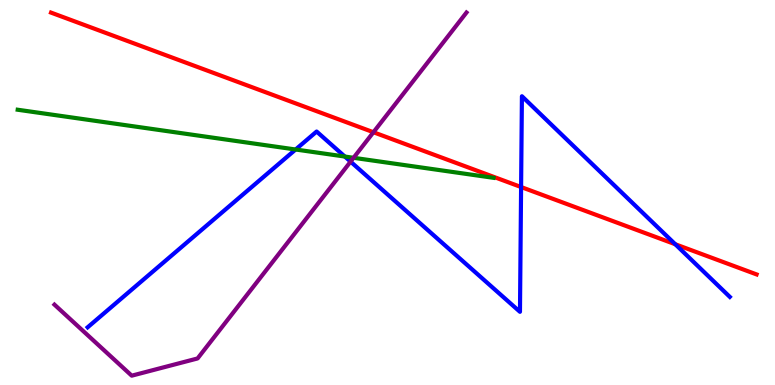[{'lines': ['blue', 'red'], 'intersections': [{'x': 6.72, 'y': 5.14}, {'x': 8.71, 'y': 3.66}]}, {'lines': ['green', 'red'], 'intersections': []}, {'lines': ['purple', 'red'], 'intersections': [{'x': 4.82, 'y': 6.57}]}, {'lines': ['blue', 'green'], 'intersections': [{'x': 3.81, 'y': 6.12}, {'x': 4.45, 'y': 5.93}]}, {'lines': ['blue', 'purple'], 'intersections': [{'x': 4.52, 'y': 5.8}]}, {'lines': ['green', 'purple'], 'intersections': [{'x': 4.56, 'y': 5.9}]}]